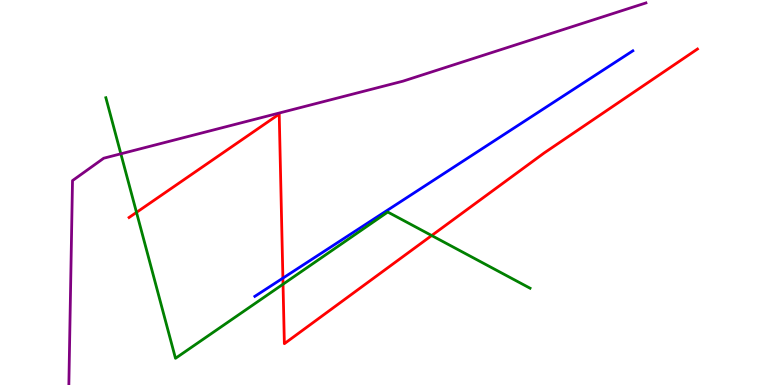[{'lines': ['blue', 'red'], 'intersections': [{'x': 3.65, 'y': 2.78}]}, {'lines': ['green', 'red'], 'intersections': [{'x': 1.76, 'y': 4.48}, {'x': 3.65, 'y': 2.62}, {'x': 5.57, 'y': 3.88}]}, {'lines': ['purple', 'red'], 'intersections': []}, {'lines': ['blue', 'green'], 'intersections': []}, {'lines': ['blue', 'purple'], 'intersections': []}, {'lines': ['green', 'purple'], 'intersections': [{'x': 1.56, 'y': 6.0}]}]